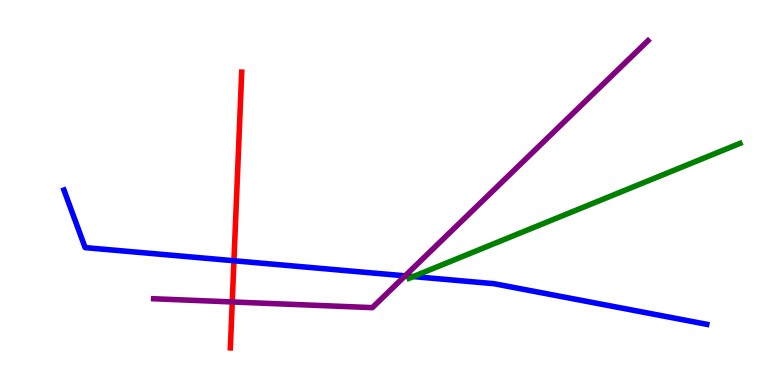[{'lines': ['blue', 'red'], 'intersections': [{'x': 3.02, 'y': 3.23}]}, {'lines': ['green', 'red'], 'intersections': []}, {'lines': ['purple', 'red'], 'intersections': [{'x': 3.0, 'y': 2.16}]}, {'lines': ['blue', 'green'], 'intersections': [{'x': 5.33, 'y': 2.82}]}, {'lines': ['blue', 'purple'], 'intersections': [{'x': 5.23, 'y': 2.84}]}, {'lines': ['green', 'purple'], 'intersections': []}]